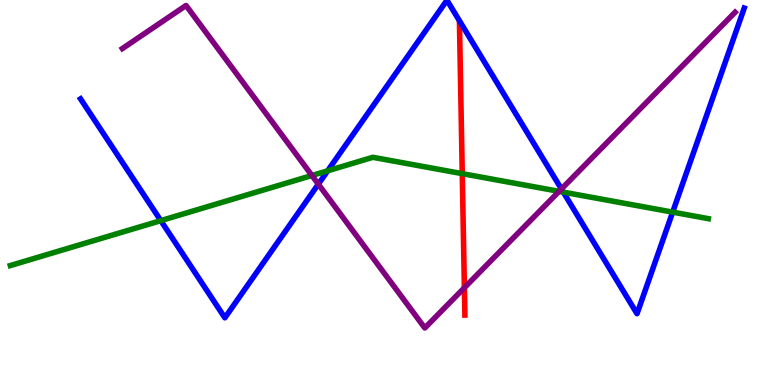[{'lines': ['blue', 'red'], 'intersections': []}, {'lines': ['green', 'red'], 'intersections': [{'x': 5.96, 'y': 5.49}]}, {'lines': ['purple', 'red'], 'intersections': [{'x': 5.99, 'y': 2.53}]}, {'lines': ['blue', 'green'], 'intersections': [{'x': 2.07, 'y': 4.27}, {'x': 4.23, 'y': 5.56}, {'x': 7.27, 'y': 5.01}, {'x': 8.68, 'y': 4.49}]}, {'lines': ['blue', 'purple'], 'intersections': [{'x': 4.11, 'y': 5.22}, {'x': 7.24, 'y': 5.09}]}, {'lines': ['green', 'purple'], 'intersections': [{'x': 4.02, 'y': 5.44}, {'x': 7.21, 'y': 5.03}]}]